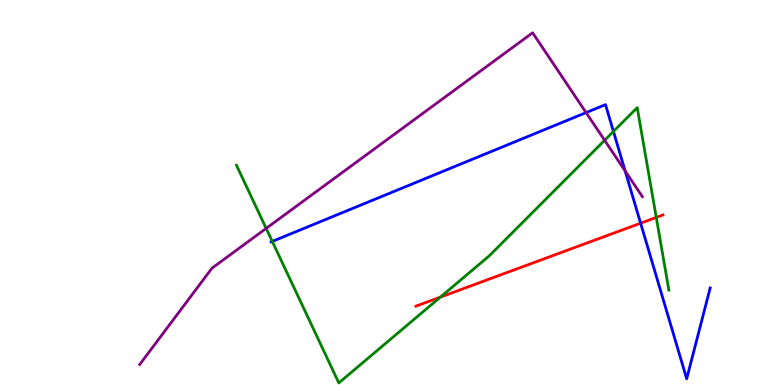[{'lines': ['blue', 'red'], 'intersections': [{'x': 8.27, 'y': 4.2}]}, {'lines': ['green', 'red'], 'intersections': [{'x': 5.68, 'y': 2.28}, {'x': 8.47, 'y': 4.35}]}, {'lines': ['purple', 'red'], 'intersections': []}, {'lines': ['blue', 'green'], 'intersections': [{'x': 3.51, 'y': 3.73}, {'x': 7.92, 'y': 6.59}]}, {'lines': ['blue', 'purple'], 'intersections': [{'x': 7.56, 'y': 7.08}, {'x': 8.07, 'y': 5.56}]}, {'lines': ['green', 'purple'], 'intersections': [{'x': 3.43, 'y': 4.07}, {'x': 7.8, 'y': 6.36}]}]